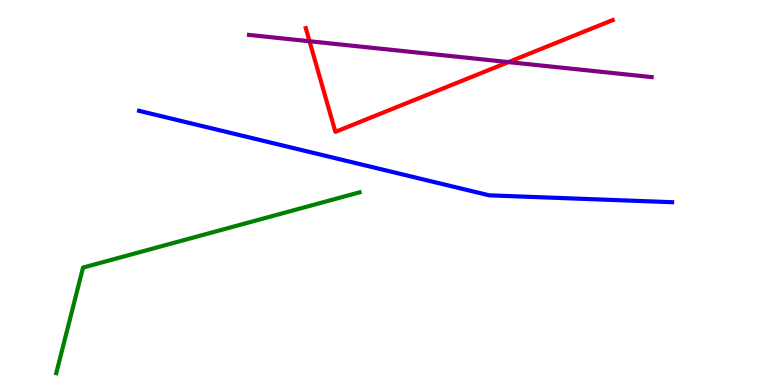[{'lines': ['blue', 'red'], 'intersections': []}, {'lines': ['green', 'red'], 'intersections': []}, {'lines': ['purple', 'red'], 'intersections': [{'x': 3.99, 'y': 8.93}, {'x': 6.56, 'y': 8.39}]}, {'lines': ['blue', 'green'], 'intersections': []}, {'lines': ['blue', 'purple'], 'intersections': []}, {'lines': ['green', 'purple'], 'intersections': []}]